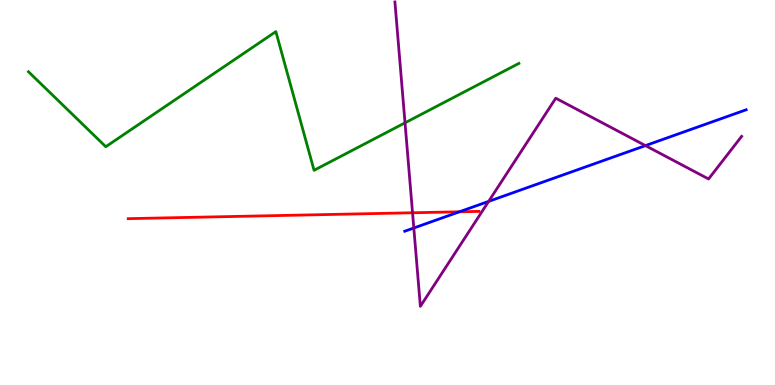[{'lines': ['blue', 'red'], 'intersections': [{'x': 5.93, 'y': 4.5}]}, {'lines': ['green', 'red'], 'intersections': []}, {'lines': ['purple', 'red'], 'intersections': [{'x': 5.32, 'y': 4.47}]}, {'lines': ['blue', 'green'], 'intersections': []}, {'lines': ['blue', 'purple'], 'intersections': [{'x': 5.34, 'y': 4.08}, {'x': 6.31, 'y': 4.77}, {'x': 8.33, 'y': 6.22}]}, {'lines': ['green', 'purple'], 'intersections': [{'x': 5.23, 'y': 6.81}]}]